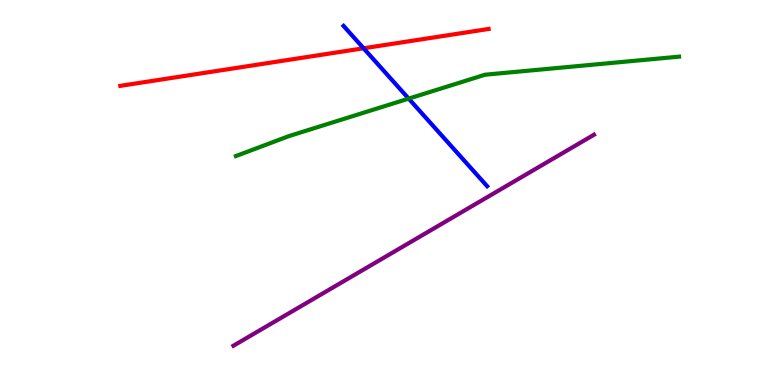[{'lines': ['blue', 'red'], 'intersections': [{'x': 4.69, 'y': 8.75}]}, {'lines': ['green', 'red'], 'intersections': []}, {'lines': ['purple', 'red'], 'intersections': []}, {'lines': ['blue', 'green'], 'intersections': [{'x': 5.27, 'y': 7.44}]}, {'lines': ['blue', 'purple'], 'intersections': []}, {'lines': ['green', 'purple'], 'intersections': []}]